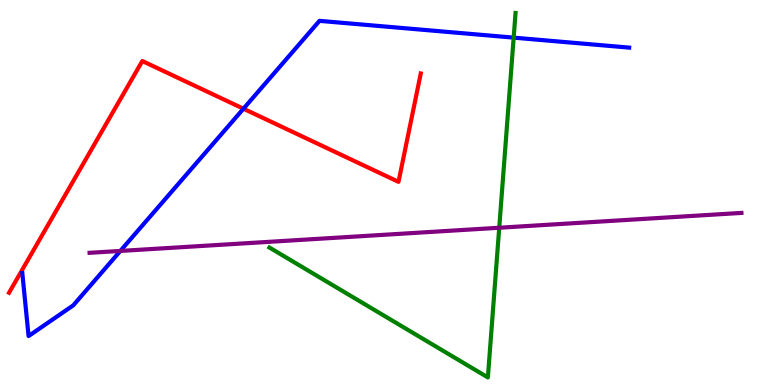[{'lines': ['blue', 'red'], 'intersections': [{'x': 3.14, 'y': 7.18}]}, {'lines': ['green', 'red'], 'intersections': []}, {'lines': ['purple', 'red'], 'intersections': []}, {'lines': ['blue', 'green'], 'intersections': [{'x': 6.63, 'y': 9.02}]}, {'lines': ['blue', 'purple'], 'intersections': [{'x': 1.55, 'y': 3.48}]}, {'lines': ['green', 'purple'], 'intersections': [{'x': 6.44, 'y': 4.08}]}]